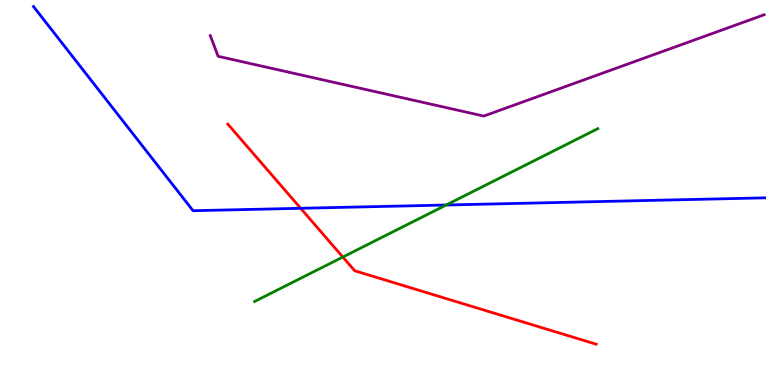[{'lines': ['blue', 'red'], 'intersections': [{'x': 3.88, 'y': 4.59}]}, {'lines': ['green', 'red'], 'intersections': [{'x': 4.42, 'y': 3.32}]}, {'lines': ['purple', 'red'], 'intersections': []}, {'lines': ['blue', 'green'], 'intersections': [{'x': 5.76, 'y': 4.67}]}, {'lines': ['blue', 'purple'], 'intersections': []}, {'lines': ['green', 'purple'], 'intersections': []}]